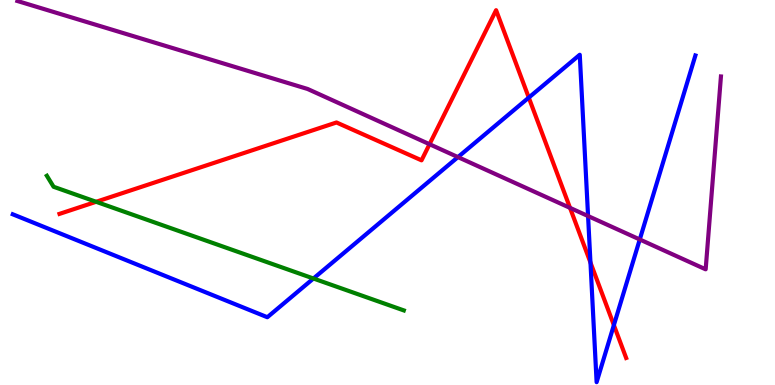[{'lines': ['blue', 'red'], 'intersections': [{'x': 6.82, 'y': 7.47}, {'x': 7.62, 'y': 3.18}, {'x': 7.92, 'y': 1.56}]}, {'lines': ['green', 'red'], 'intersections': [{'x': 1.24, 'y': 4.76}]}, {'lines': ['purple', 'red'], 'intersections': [{'x': 5.54, 'y': 6.25}, {'x': 7.36, 'y': 4.6}]}, {'lines': ['blue', 'green'], 'intersections': [{'x': 4.04, 'y': 2.77}]}, {'lines': ['blue', 'purple'], 'intersections': [{'x': 5.91, 'y': 5.92}, {'x': 7.59, 'y': 4.39}, {'x': 8.26, 'y': 3.78}]}, {'lines': ['green', 'purple'], 'intersections': []}]